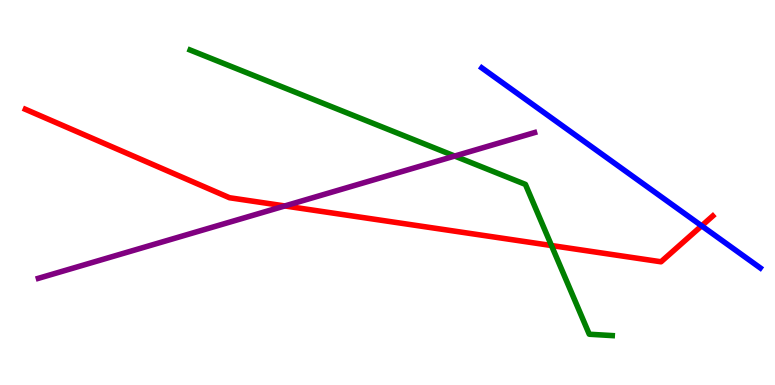[{'lines': ['blue', 'red'], 'intersections': [{'x': 9.05, 'y': 4.13}]}, {'lines': ['green', 'red'], 'intersections': [{'x': 7.12, 'y': 3.62}]}, {'lines': ['purple', 'red'], 'intersections': [{'x': 3.67, 'y': 4.65}]}, {'lines': ['blue', 'green'], 'intersections': []}, {'lines': ['blue', 'purple'], 'intersections': []}, {'lines': ['green', 'purple'], 'intersections': [{'x': 5.87, 'y': 5.95}]}]